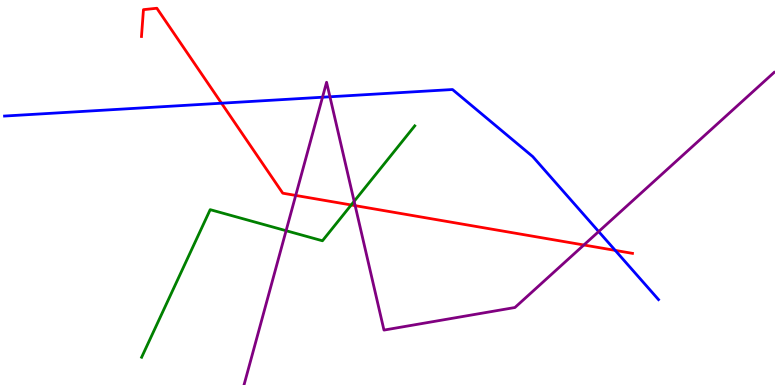[{'lines': ['blue', 'red'], 'intersections': [{'x': 2.86, 'y': 7.32}, {'x': 7.94, 'y': 3.5}]}, {'lines': ['green', 'red'], 'intersections': [{'x': 4.53, 'y': 4.68}]}, {'lines': ['purple', 'red'], 'intersections': [{'x': 3.82, 'y': 4.92}, {'x': 4.58, 'y': 4.66}, {'x': 7.53, 'y': 3.64}]}, {'lines': ['blue', 'green'], 'intersections': []}, {'lines': ['blue', 'purple'], 'intersections': [{'x': 4.16, 'y': 7.47}, {'x': 4.26, 'y': 7.49}, {'x': 7.72, 'y': 3.99}]}, {'lines': ['green', 'purple'], 'intersections': [{'x': 3.69, 'y': 4.01}, {'x': 4.57, 'y': 4.77}]}]